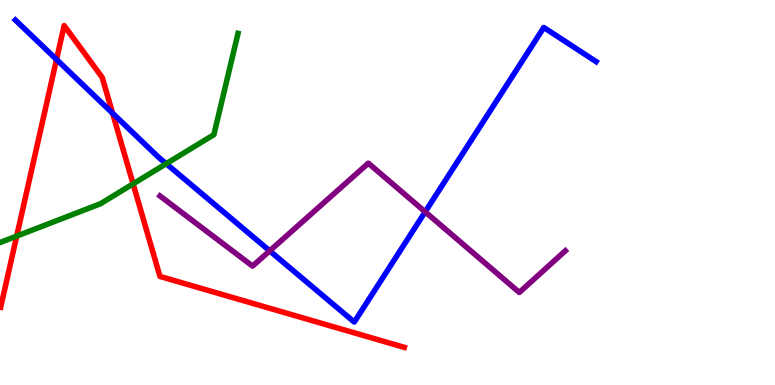[{'lines': ['blue', 'red'], 'intersections': [{'x': 0.729, 'y': 8.46}, {'x': 1.45, 'y': 7.06}]}, {'lines': ['green', 'red'], 'intersections': [{'x': 0.216, 'y': 3.87}, {'x': 1.72, 'y': 5.22}]}, {'lines': ['purple', 'red'], 'intersections': []}, {'lines': ['blue', 'green'], 'intersections': [{'x': 2.14, 'y': 5.75}]}, {'lines': ['blue', 'purple'], 'intersections': [{'x': 3.48, 'y': 3.48}, {'x': 5.49, 'y': 4.5}]}, {'lines': ['green', 'purple'], 'intersections': []}]